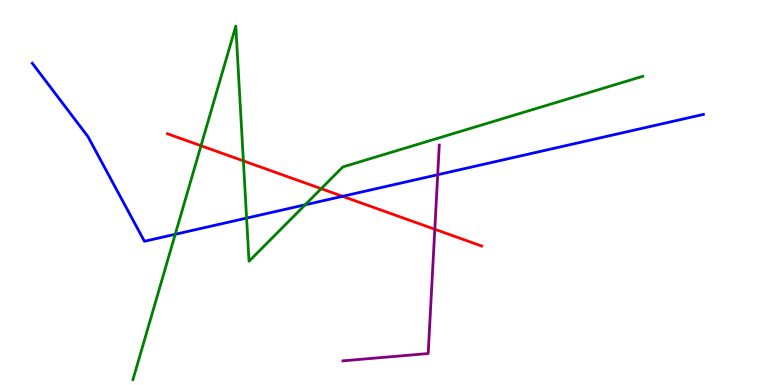[{'lines': ['blue', 'red'], 'intersections': [{'x': 4.42, 'y': 4.9}]}, {'lines': ['green', 'red'], 'intersections': [{'x': 2.59, 'y': 6.21}, {'x': 3.14, 'y': 5.82}, {'x': 4.14, 'y': 5.1}]}, {'lines': ['purple', 'red'], 'intersections': [{'x': 5.61, 'y': 4.04}]}, {'lines': ['blue', 'green'], 'intersections': [{'x': 2.26, 'y': 3.91}, {'x': 3.18, 'y': 4.34}, {'x': 3.94, 'y': 4.68}]}, {'lines': ['blue', 'purple'], 'intersections': [{'x': 5.65, 'y': 5.46}]}, {'lines': ['green', 'purple'], 'intersections': []}]